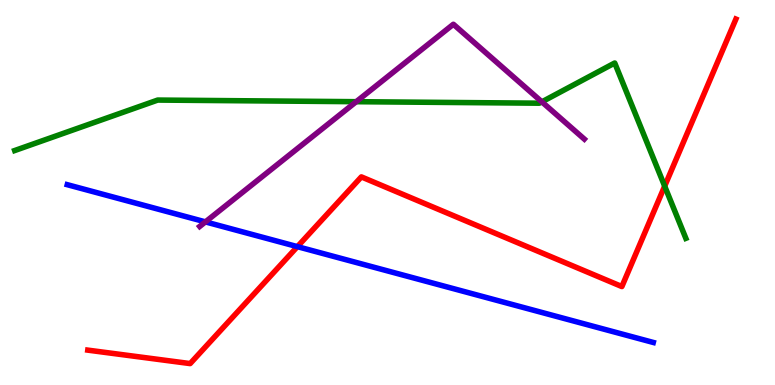[{'lines': ['blue', 'red'], 'intersections': [{'x': 3.84, 'y': 3.59}]}, {'lines': ['green', 'red'], 'intersections': [{'x': 8.58, 'y': 5.17}]}, {'lines': ['purple', 'red'], 'intersections': []}, {'lines': ['blue', 'green'], 'intersections': []}, {'lines': ['blue', 'purple'], 'intersections': [{'x': 2.65, 'y': 4.24}]}, {'lines': ['green', 'purple'], 'intersections': [{'x': 4.6, 'y': 7.36}, {'x': 6.99, 'y': 7.35}]}]